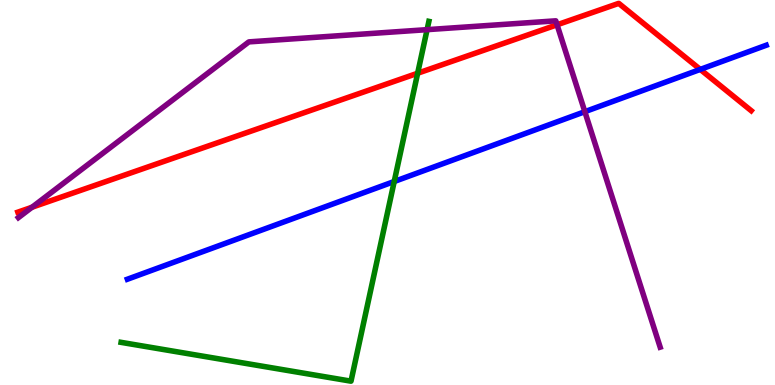[{'lines': ['blue', 'red'], 'intersections': [{'x': 9.04, 'y': 8.2}]}, {'lines': ['green', 'red'], 'intersections': [{'x': 5.39, 'y': 8.1}]}, {'lines': ['purple', 'red'], 'intersections': [{'x': 0.413, 'y': 4.62}, {'x': 7.19, 'y': 9.36}]}, {'lines': ['blue', 'green'], 'intersections': [{'x': 5.09, 'y': 5.29}]}, {'lines': ['blue', 'purple'], 'intersections': [{'x': 7.55, 'y': 7.1}]}, {'lines': ['green', 'purple'], 'intersections': [{'x': 5.51, 'y': 9.23}]}]